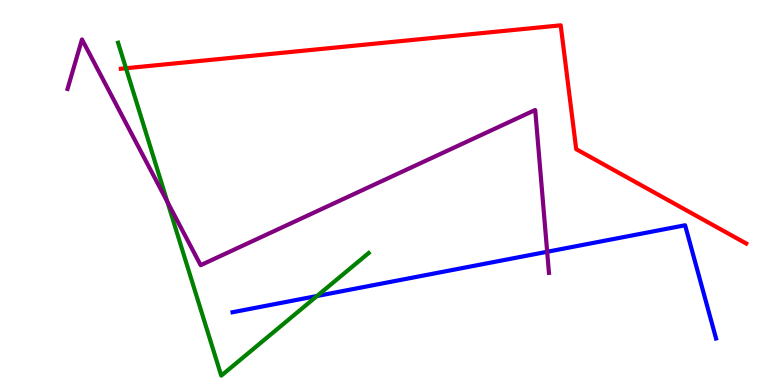[{'lines': ['blue', 'red'], 'intersections': []}, {'lines': ['green', 'red'], 'intersections': [{'x': 1.63, 'y': 8.23}]}, {'lines': ['purple', 'red'], 'intersections': []}, {'lines': ['blue', 'green'], 'intersections': [{'x': 4.09, 'y': 2.31}]}, {'lines': ['blue', 'purple'], 'intersections': [{'x': 7.06, 'y': 3.46}]}, {'lines': ['green', 'purple'], 'intersections': [{'x': 2.16, 'y': 4.76}]}]